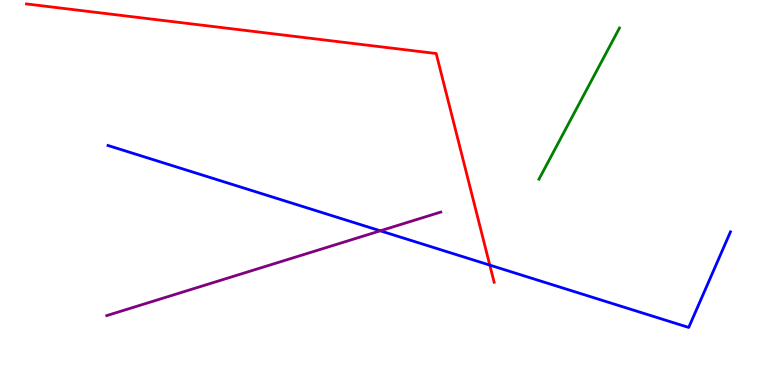[{'lines': ['blue', 'red'], 'intersections': [{'x': 6.32, 'y': 3.11}]}, {'lines': ['green', 'red'], 'intersections': []}, {'lines': ['purple', 'red'], 'intersections': []}, {'lines': ['blue', 'green'], 'intersections': []}, {'lines': ['blue', 'purple'], 'intersections': [{'x': 4.91, 'y': 4.0}]}, {'lines': ['green', 'purple'], 'intersections': []}]